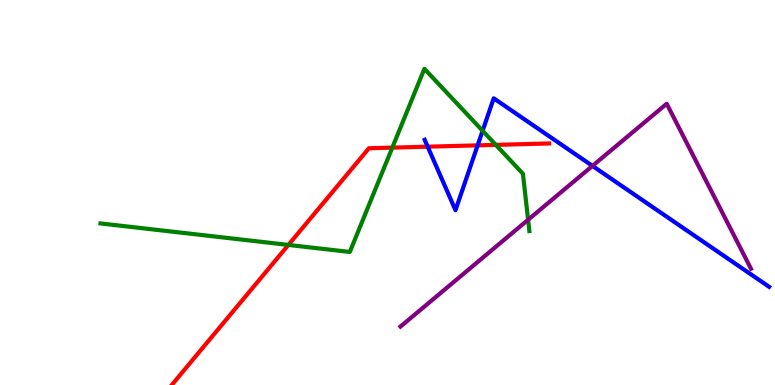[{'lines': ['blue', 'red'], 'intersections': [{'x': 5.52, 'y': 6.19}, {'x': 6.16, 'y': 6.22}]}, {'lines': ['green', 'red'], 'intersections': [{'x': 3.72, 'y': 3.64}, {'x': 5.06, 'y': 6.17}, {'x': 6.4, 'y': 6.24}]}, {'lines': ['purple', 'red'], 'intersections': []}, {'lines': ['blue', 'green'], 'intersections': [{'x': 6.23, 'y': 6.6}]}, {'lines': ['blue', 'purple'], 'intersections': [{'x': 7.64, 'y': 5.69}]}, {'lines': ['green', 'purple'], 'intersections': [{'x': 6.81, 'y': 4.29}]}]